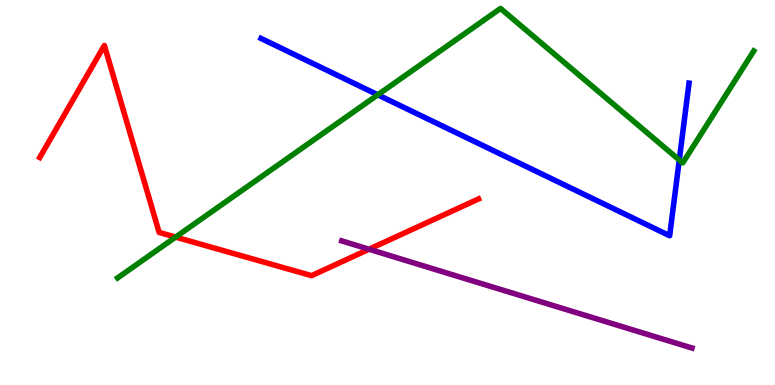[{'lines': ['blue', 'red'], 'intersections': []}, {'lines': ['green', 'red'], 'intersections': [{'x': 2.27, 'y': 3.84}]}, {'lines': ['purple', 'red'], 'intersections': [{'x': 4.76, 'y': 3.53}]}, {'lines': ['blue', 'green'], 'intersections': [{'x': 4.87, 'y': 7.54}, {'x': 8.76, 'y': 5.84}]}, {'lines': ['blue', 'purple'], 'intersections': []}, {'lines': ['green', 'purple'], 'intersections': []}]